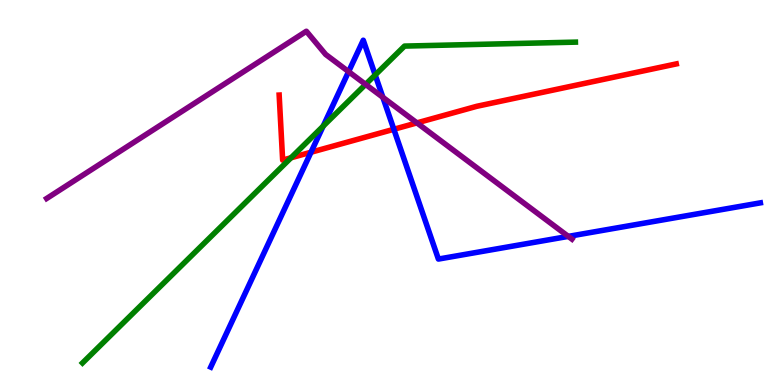[{'lines': ['blue', 'red'], 'intersections': [{'x': 4.01, 'y': 6.05}, {'x': 5.08, 'y': 6.64}]}, {'lines': ['green', 'red'], 'intersections': [{'x': 3.76, 'y': 5.9}]}, {'lines': ['purple', 'red'], 'intersections': [{'x': 5.38, 'y': 6.81}]}, {'lines': ['blue', 'green'], 'intersections': [{'x': 4.17, 'y': 6.72}, {'x': 4.84, 'y': 8.05}]}, {'lines': ['blue', 'purple'], 'intersections': [{'x': 4.5, 'y': 8.14}, {'x': 4.94, 'y': 7.47}, {'x': 7.33, 'y': 3.86}]}, {'lines': ['green', 'purple'], 'intersections': [{'x': 4.72, 'y': 7.81}]}]